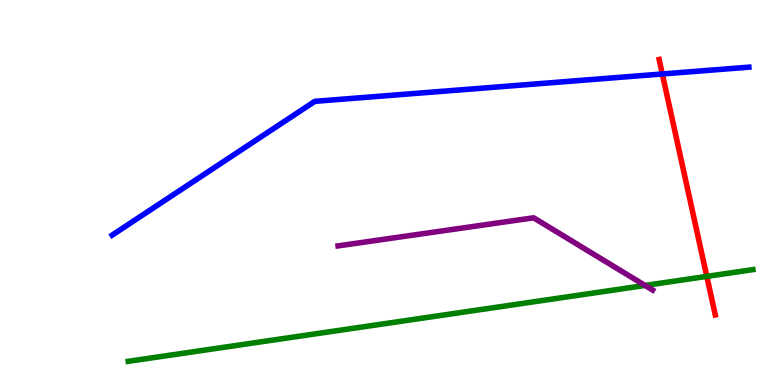[{'lines': ['blue', 'red'], 'intersections': [{'x': 8.55, 'y': 8.08}]}, {'lines': ['green', 'red'], 'intersections': [{'x': 9.12, 'y': 2.82}]}, {'lines': ['purple', 'red'], 'intersections': []}, {'lines': ['blue', 'green'], 'intersections': []}, {'lines': ['blue', 'purple'], 'intersections': []}, {'lines': ['green', 'purple'], 'intersections': [{'x': 8.32, 'y': 2.59}]}]